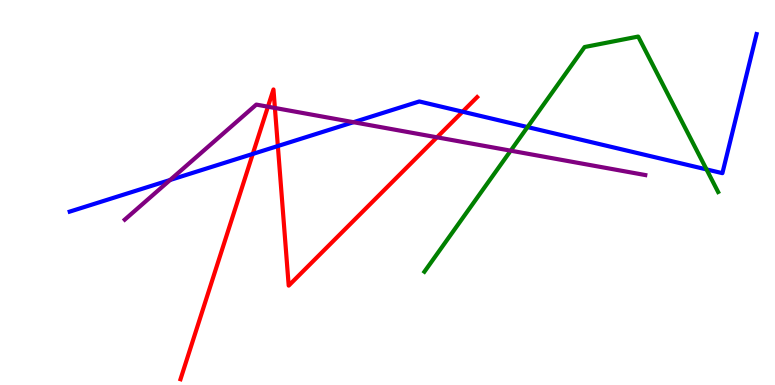[{'lines': ['blue', 'red'], 'intersections': [{'x': 3.26, 'y': 6.0}, {'x': 3.59, 'y': 6.21}, {'x': 5.97, 'y': 7.1}]}, {'lines': ['green', 'red'], 'intersections': []}, {'lines': ['purple', 'red'], 'intersections': [{'x': 3.46, 'y': 7.23}, {'x': 3.55, 'y': 7.2}, {'x': 5.64, 'y': 6.43}]}, {'lines': ['blue', 'green'], 'intersections': [{'x': 6.81, 'y': 6.7}, {'x': 9.12, 'y': 5.6}]}, {'lines': ['blue', 'purple'], 'intersections': [{'x': 2.19, 'y': 5.33}, {'x': 4.56, 'y': 6.83}]}, {'lines': ['green', 'purple'], 'intersections': [{'x': 6.59, 'y': 6.09}]}]